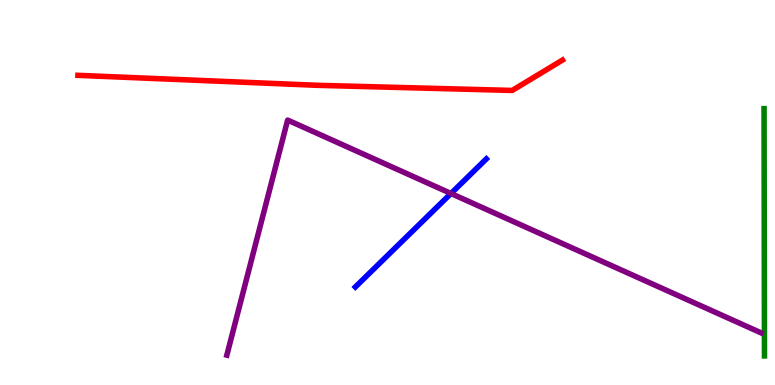[{'lines': ['blue', 'red'], 'intersections': []}, {'lines': ['green', 'red'], 'intersections': []}, {'lines': ['purple', 'red'], 'intersections': []}, {'lines': ['blue', 'green'], 'intersections': []}, {'lines': ['blue', 'purple'], 'intersections': [{'x': 5.82, 'y': 4.97}]}, {'lines': ['green', 'purple'], 'intersections': []}]